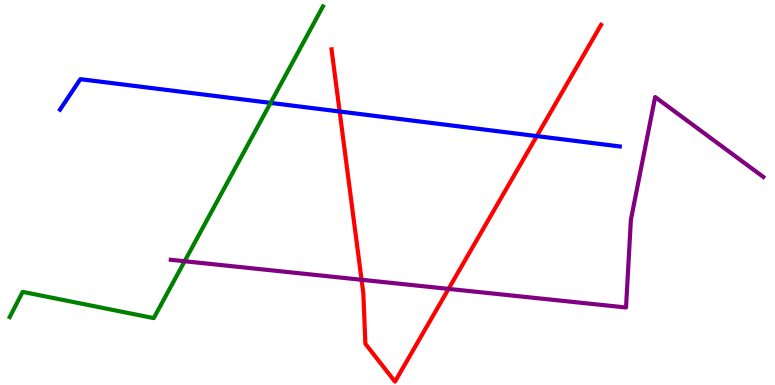[{'lines': ['blue', 'red'], 'intersections': [{'x': 4.38, 'y': 7.1}, {'x': 6.93, 'y': 6.46}]}, {'lines': ['green', 'red'], 'intersections': []}, {'lines': ['purple', 'red'], 'intersections': [{'x': 4.67, 'y': 2.73}, {'x': 5.79, 'y': 2.5}]}, {'lines': ['blue', 'green'], 'intersections': [{'x': 3.49, 'y': 7.33}]}, {'lines': ['blue', 'purple'], 'intersections': []}, {'lines': ['green', 'purple'], 'intersections': [{'x': 2.38, 'y': 3.21}]}]